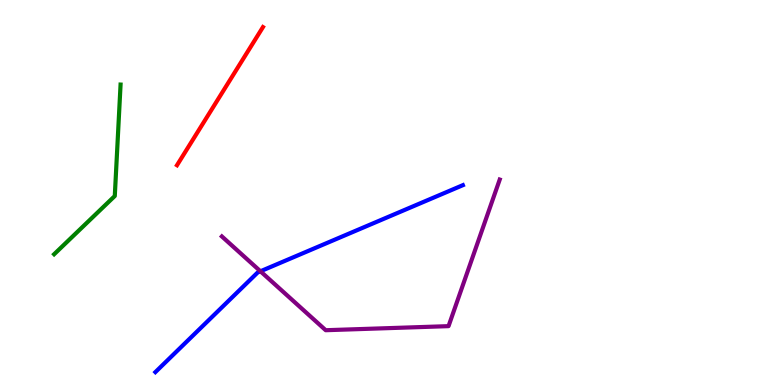[{'lines': ['blue', 'red'], 'intersections': []}, {'lines': ['green', 'red'], 'intersections': []}, {'lines': ['purple', 'red'], 'intersections': []}, {'lines': ['blue', 'green'], 'intersections': []}, {'lines': ['blue', 'purple'], 'intersections': [{'x': 3.36, 'y': 2.95}]}, {'lines': ['green', 'purple'], 'intersections': []}]